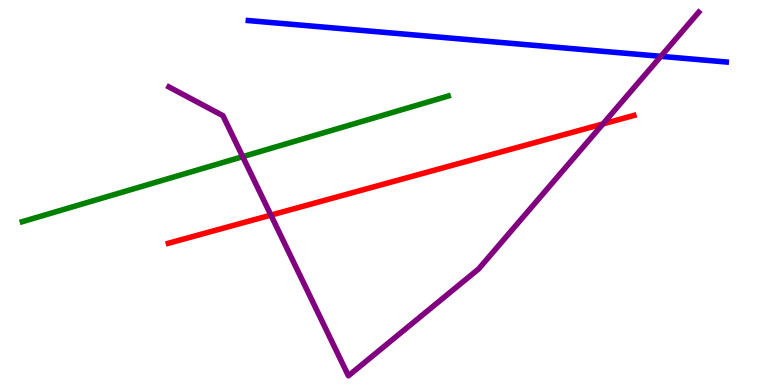[{'lines': ['blue', 'red'], 'intersections': []}, {'lines': ['green', 'red'], 'intersections': []}, {'lines': ['purple', 'red'], 'intersections': [{'x': 3.5, 'y': 4.41}, {'x': 7.78, 'y': 6.78}]}, {'lines': ['blue', 'green'], 'intersections': []}, {'lines': ['blue', 'purple'], 'intersections': [{'x': 8.53, 'y': 8.54}]}, {'lines': ['green', 'purple'], 'intersections': [{'x': 3.13, 'y': 5.93}]}]